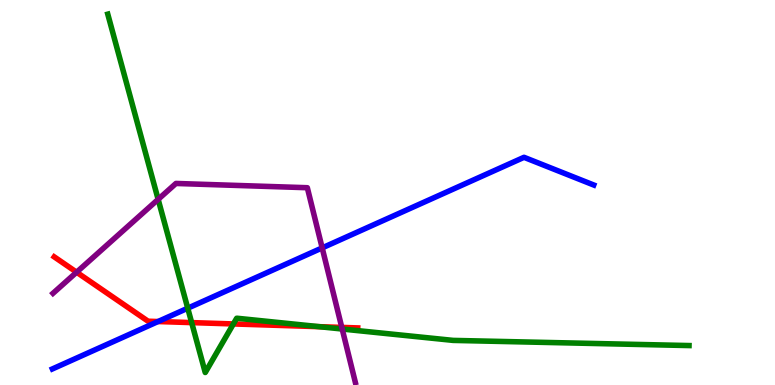[{'lines': ['blue', 'red'], 'intersections': [{'x': 2.04, 'y': 1.65}]}, {'lines': ['green', 'red'], 'intersections': [{'x': 2.47, 'y': 1.62}, {'x': 3.01, 'y': 1.59}, {'x': 4.12, 'y': 1.51}]}, {'lines': ['purple', 'red'], 'intersections': [{'x': 0.988, 'y': 2.93}, {'x': 4.41, 'y': 1.5}]}, {'lines': ['blue', 'green'], 'intersections': [{'x': 2.42, 'y': 1.99}]}, {'lines': ['blue', 'purple'], 'intersections': [{'x': 4.16, 'y': 3.56}]}, {'lines': ['green', 'purple'], 'intersections': [{'x': 2.04, 'y': 4.82}, {'x': 4.42, 'y': 1.45}]}]